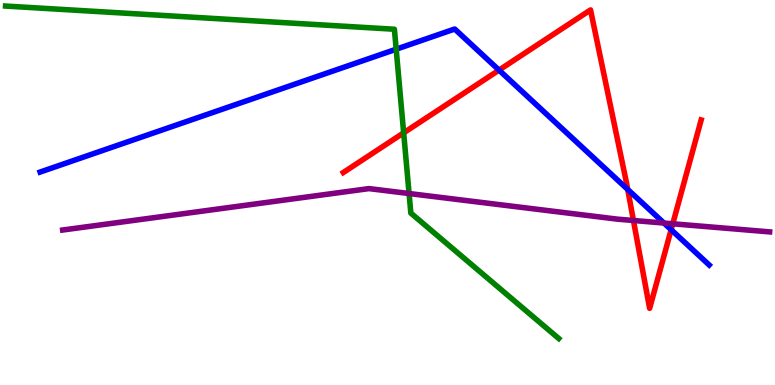[{'lines': ['blue', 'red'], 'intersections': [{'x': 6.44, 'y': 8.18}, {'x': 8.1, 'y': 5.08}, {'x': 8.66, 'y': 4.03}]}, {'lines': ['green', 'red'], 'intersections': [{'x': 5.21, 'y': 6.55}]}, {'lines': ['purple', 'red'], 'intersections': [{'x': 8.17, 'y': 4.27}, {'x': 8.68, 'y': 4.19}]}, {'lines': ['blue', 'green'], 'intersections': [{'x': 5.11, 'y': 8.72}]}, {'lines': ['blue', 'purple'], 'intersections': [{'x': 8.57, 'y': 4.21}]}, {'lines': ['green', 'purple'], 'intersections': [{'x': 5.28, 'y': 4.97}]}]